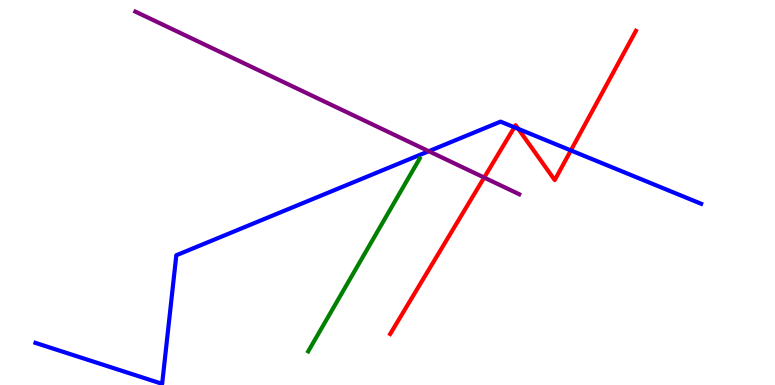[{'lines': ['blue', 'red'], 'intersections': [{'x': 6.64, 'y': 6.69}, {'x': 6.69, 'y': 6.65}, {'x': 7.37, 'y': 6.09}]}, {'lines': ['green', 'red'], 'intersections': []}, {'lines': ['purple', 'red'], 'intersections': [{'x': 6.25, 'y': 5.39}]}, {'lines': ['blue', 'green'], 'intersections': []}, {'lines': ['blue', 'purple'], 'intersections': [{'x': 5.53, 'y': 6.07}]}, {'lines': ['green', 'purple'], 'intersections': []}]